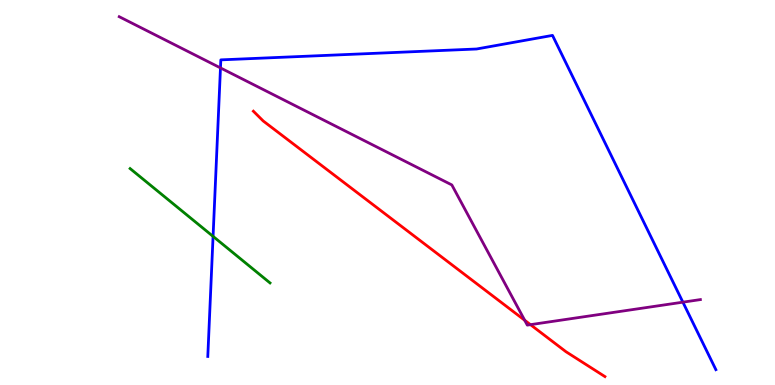[{'lines': ['blue', 'red'], 'intersections': []}, {'lines': ['green', 'red'], 'intersections': []}, {'lines': ['purple', 'red'], 'intersections': [{'x': 6.77, 'y': 1.68}, {'x': 6.84, 'y': 1.57}]}, {'lines': ['blue', 'green'], 'intersections': [{'x': 2.75, 'y': 3.86}]}, {'lines': ['blue', 'purple'], 'intersections': [{'x': 2.84, 'y': 8.24}, {'x': 8.81, 'y': 2.15}]}, {'lines': ['green', 'purple'], 'intersections': []}]